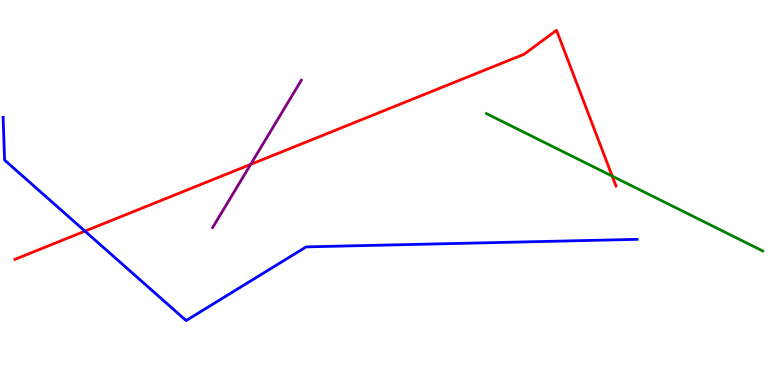[{'lines': ['blue', 'red'], 'intersections': [{'x': 1.1, 'y': 4.0}]}, {'lines': ['green', 'red'], 'intersections': [{'x': 7.9, 'y': 5.42}]}, {'lines': ['purple', 'red'], 'intersections': [{'x': 3.23, 'y': 5.73}]}, {'lines': ['blue', 'green'], 'intersections': []}, {'lines': ['blue', 'purple'], 'intersections': []}, {'lines': ['green', 'purple'], 'intersections': []}]